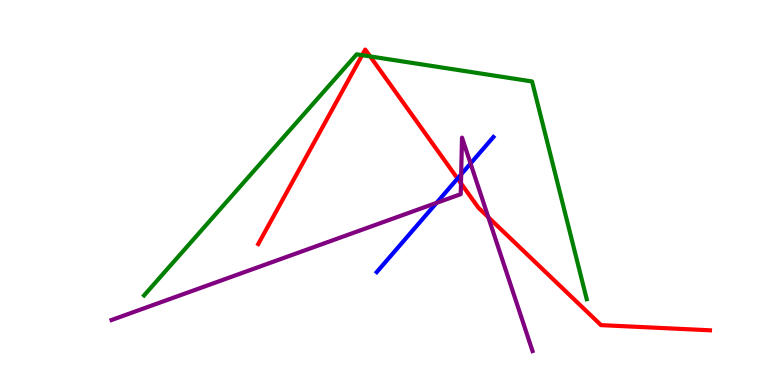[{'lines': ['blue', 'red'], 'intersections': [{'x': 5.9, 'y': 5.36}]}, {'lines': ['green', 'red'], 'intersections': [{'x': 4.67, 'y': 8.57}, {'x': 4.78, 'y': 8.53}]}, {'lines': ['purple', 'red'], 'intersections': [{'x': 5.95, 'y': 5.24}, {'x': 6.3, 'y': 4.36}]}, {'lines': ['blue', 'green'], 'intersections': []}, {'lines': ['blue', 'purple'], 'intersections': [{'x': 5.63, 'y': 4.73}, {'x': 5.95, 'y': 5.47}, {'x': 6.07, 'y': 5.75}]}, {'lines': ['green', 'purple'], 'intersections': []}]